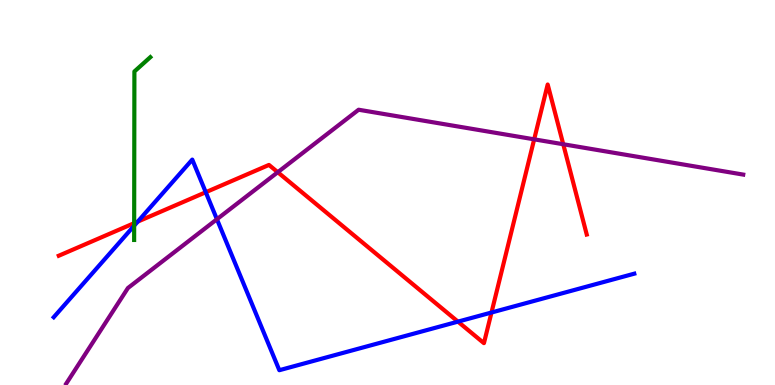[{'lines': ['blue', 'red'], 'intersections': [{'x': 1.78, 'y': 4.24}, {'x': 2.66, 'y': 5.01}, {'x': 5.91, 'y': 1.65}, {'x': 6.34, 'y': 1.88}]}, {'lines': ['green', 'red'], 'intersections': [{'x': 1.73, 'y': 4.2}]}, {'lines': ['purple', 'red'], 'intersections': [{'x': 3.58, 'y': 5.53}, {'x': 6.89, 'y': 6.38}, {'x': 7.27, 'y': 6.25}]}, {'lines': ['blue', 'green'], 'intersections': [{'x': 1.73, 'y': 4.14}]}, {'lines': ['blue', 'purple'], 'intersections': [{'x': 2.8, 'y': 4.31}]}, {'lines': ['green', 'purple'], 'intersections': []}]